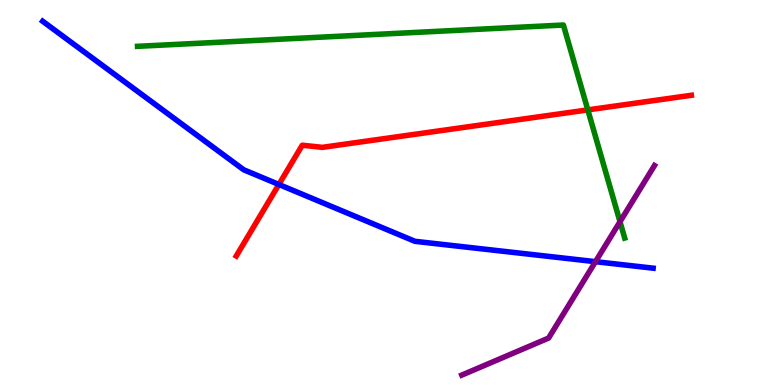[{'lines': ['blue', 'red'], 'intersections': [{'x': 3.6, 'y': 5.21}]}, {'lines': ['green', 'red'], 'intersections': [{'x': 7.58, 'y': 7.15}]}, {'lines': ['purple', 'red'], 'intersections': []}, {'lines': ['blue', 'green'], 'intersections': []}, {'lines': ['blue', 'purple'], 'intersections': [{'x': 7.68, 'y': 3.2}]}, {'lines': ['green', 'purple'], 'intersections': [{'x': 8.0, 'y': 4.24}]}]